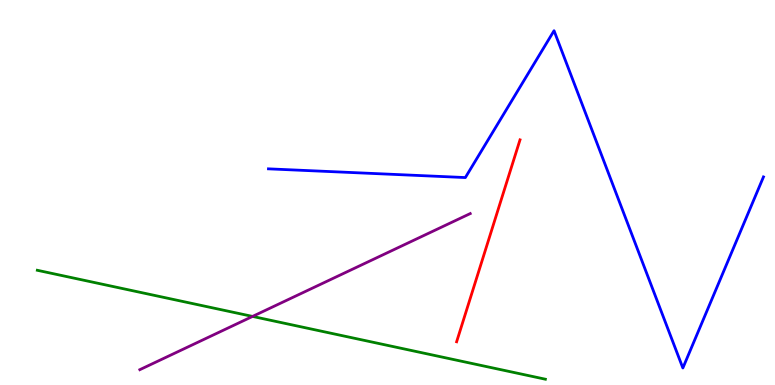[{'lines': ['blue', 'red'], 'intersections': []}, {'lines': ['green', 'red'], 'intersections': []}, {'lines': ['purple', 'red'], 'intersections': []}, {'lines': ['blue', 'green'], 'intersections': []}, {'lines': ['blue', 'purple'], 'intersections': []}, {'lines': ['green', 'purple'], 'intersections': [{'x': 3.26, 'y': 1.78}]}]